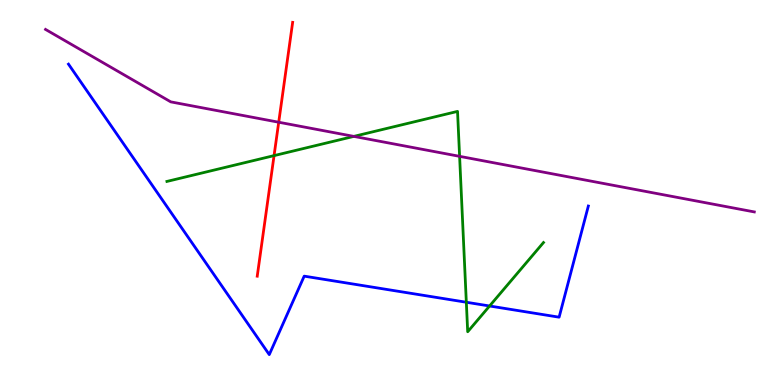[{'lines': ['blue', 'red'], 'intersections': []}, {'lines': ['green', 'red'], 'intersections': [{'x': 3.54, 'y': 5.96}]}, {'lines': ['purple', 'red'], 'intersections': [{'x': 3.6, 'y': 6.83}]}, {'lines': ['blue', 'green'], 'intersections': [{'x': 6.02, 'y': 2.15}, {'x': 6.32, 'y': 2.05}]}, {'lines': ['blue', 'purple'], 'intersections': []}, {'lines': ['green', 'purple'], 'intersections': [{'x': 4.57, 'y': 6.46}, {'x': 5.93, 'y': 5.94}]}]